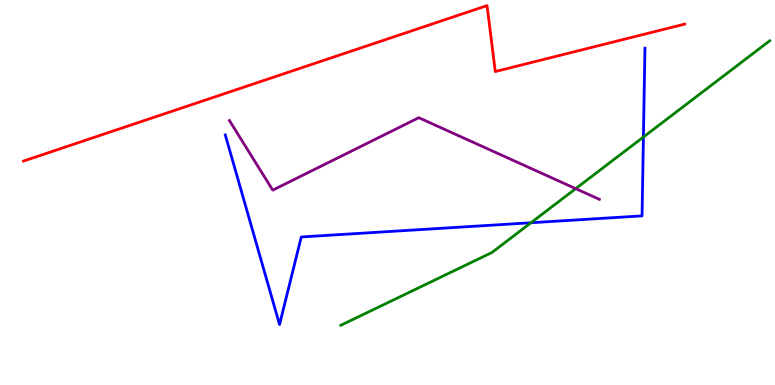[{'lines': ['blue', 'red'], 'intersections': []}, {'lines': ['green', 'red'], 'intersections': []}, {'lines': ['purple', 'red'], 'intersections': []}, {'lines': ['blue', 'green'], 'intersections': [{'x': 6.85, 'y': 4.21}, {'x': 8.3, 'y': 6.44}]}, {'lines': ['blue', 'purple'], 'intersections': []}, {'lines': ['green', 'purple'], 'intersections': [{'x': 7.43, 'y': 5.1}]}]